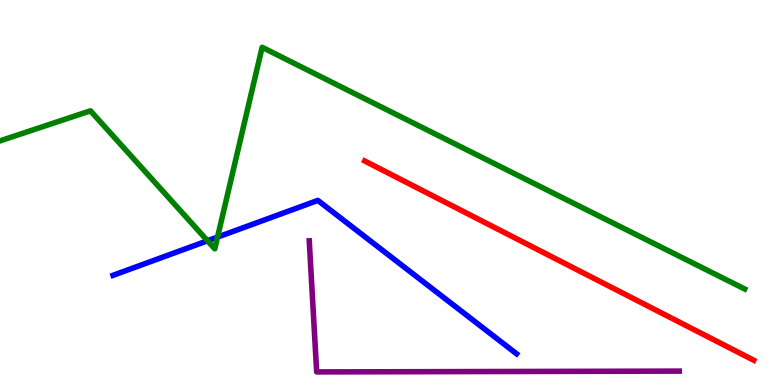[{'lines': ['blue', 'red'], 'intersections': []}, {'lines': ['green', 'red'], 'intersections': []}, {'lines': ['purple', 'red'], 'intersections': []}, {'lines': ['blue', 'green'], 'intersections': [{'x': 2.68, 'y': 3.75}, {'x': 2.81, 'y': 3.84}]}, {'lines': ['blue', 'purple'], 'intersections': []}, {'lines': ['green', 'purple'], 'intersections': []}]